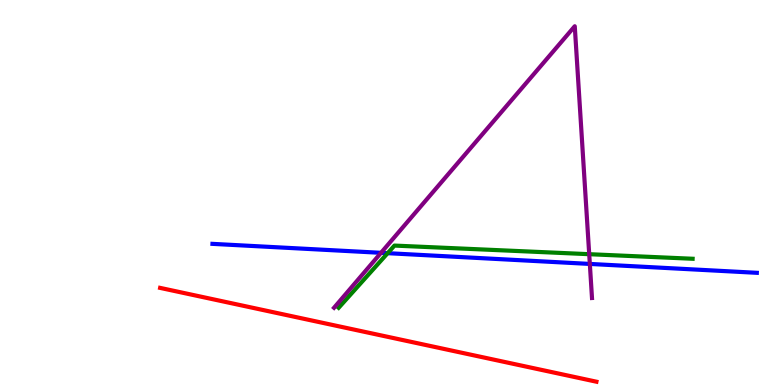[{'lines': ['blue', 'red'], 'intersections': []}, {'lines': ['green', 'red'], 'intersections': []}, {'lines': ['purple', 'red'], 'intersections': []}, {'lines': ['blue', 'green'], 'intersections': [{'x': 5.0, 'y': 3.42}]}, {'lines': ['blue', 'purple'], 'intersections': [{'x': 4.92, 'y': 3.43}, {'x': 7.61, 'y': 3.14}]}, {'lines': ['green', 'purple'], 'intersections': [{'x': 7.6, 'y': 3.4}]}]